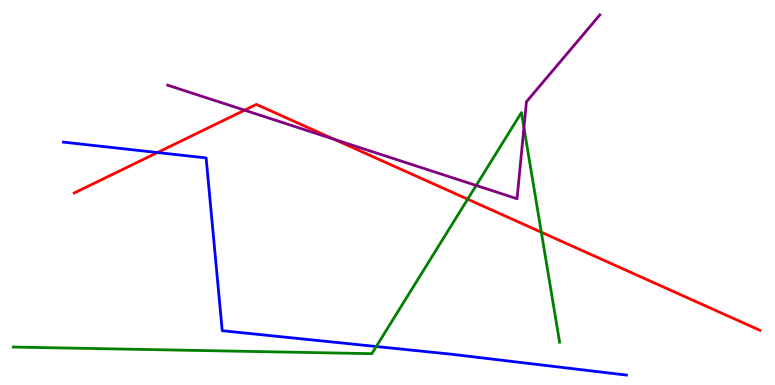[{'lines': ['blue', 'red'], 'intersections': [{'x': 2.03, 'y': 6.04}]}, {'lines': ['green', 'red'], 'intersections': [{'x': 6.03, 'y': 4.83}, {'x': 6.98, 'y': 3.97}]}, {'lines': ['purple', 'red'], 'intersections': [{'x': 3.16, 'y': 7.14}, {'x': 4.31, 'y': 6.38}]}, {'lines': ['blue', 'green'], 'intersections': [{'x': 4.85, 'y': 1.0}]}, {'lines': ['blue', 'purple'], 'intersections': []}, {'lines': ['green', 'purple'], 'intersections': [{'x': 6.14, 'y': 5.18}, {'x': 6.76, 'y': 6.69}]}]